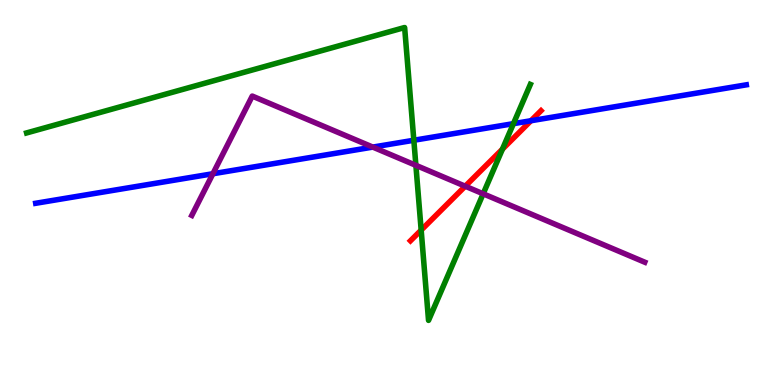[{'lines': ['blue', 'red'], 'intersections': [{'x': 6.85, 'y': 6.86}]}, {'lines': ['green', 'red'], 'intersections': [{'x': 5.43, 'y': 4.02}, {'x': 6.48, 'y': 6.13}]}, {'lines': ['purple', 'red'], 'intersections': [{'x': 6.0, 'y': 5.16}]}, {'lines': ['blue', 'green'], 'intersections': [{'x': 5.34, 'y': 6.36}, {'x': 6.62, 'y': 6.79}]}, {'lines': ['blue', 'purple'], 'intersections': [{'x': 2.75, 'y': 5.49}, {'x': 4.81, 'y': 6.18}]}, {'lines': ['green', 'purple'], 'intersections': [{'x': 5.37, 'y': 5.71}, {'x': 6.23, 'y': 4.97}]}]